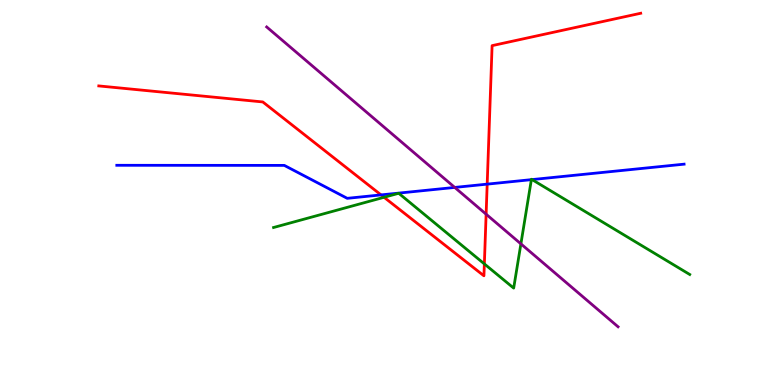[{'lines': ['blue', 'red'], 'intersections': [{'x': 4.92, 'y': 4.94}, {'x': 6.29, 'y': 5.22}]}, {'lines': ['green', 'red'], 'intersections': [{'x': 4.96, 'y': 4.88}, {'x': 6.25, 'y': 3.15}]}, {'lines': ['purple', 'red'], 'intersections': [{'x': 6.27, 'y': 4.44}]}, {'lines': ['blue', 'green'], 'intersections': [{'x': 6.86, 'y': 5.33}, {'x': 6.86, 'y': 5.34}]}, {'lines': ['blue', 'purple'], 'intersections': [{'x': 5.87, 'y': 5.13}]}, {'lines': ['green', 'purple'], 'intersections': [{'x': 6.72, 'y': 3.67}]}]